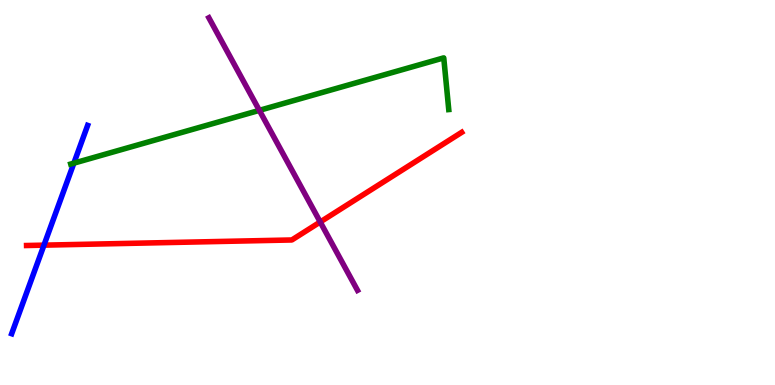[{'lines': ['blue', 'red'], 'intersections': [{'x': 0.567, 'y': 3.63}]}, {'lines': ['green', 'red'], 'intersections': []}, {'lines': ['purple', 'red'], 'intersections': [{'x': 4.13, 'y': 4.23}]}, {'lines': ['blue', 'green'], 'intersections': [{'x': 0.953, 'y': 5.76}]}, {'lines': ['blue', 'purple'], 'intersections': []}, {'lines': ['green', 'purple'], 'intersections': [{'x': 3.35, 'y': 7.13}]}]